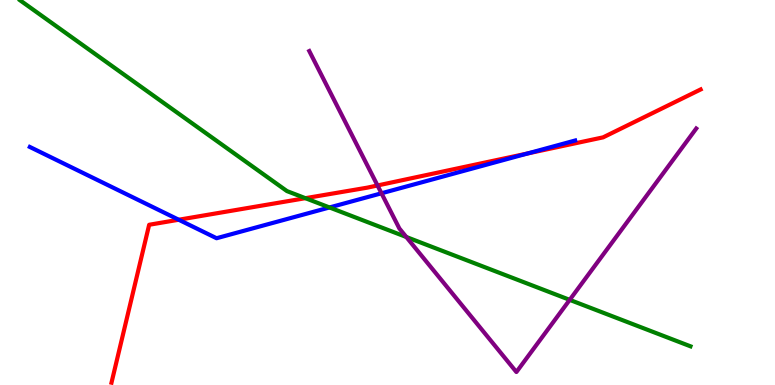[{'lines': ['blue', 'red'], 'intersections': [{'x': 2.31, 'y': 4.29}, {'x': 6.81, 'y': 6.01}]}, {'lines': ['green', 'red'], 'intersections': [{'x': 3.94, 'y': 4.85}]}, {'lines': ['purple', 'red'], 'intersections': [{'x': 4.87, 'y': 5.18}]}, {'lines': ['blue', 'green'], 'intersections': [{'x': 4.25, 'y': 4.61}]}, {'lines': ['blue', 'purple'], 'intersections': [{'x': 4.92, 'y': 4.98}]}, {'lines': ['green', 'purple'], 'intersections': [{'x': 5.24, 'y': 3.84}, {'x': 7.35, 'y': 2.21}]}]